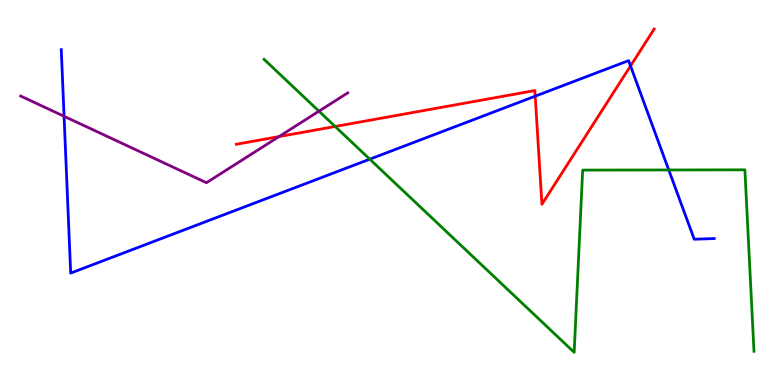[{'lines': ['blue', 'red'], 'intersections': [{'x': 6.91, 'y': 7.5}, {'x': 8.14, 'y': 8.29}]}, {'lines': ['green', 'red'], 'intersections': [{'x': 4.32, 'y': 6.71}]}, {'lines': ['purple', 'red'], 'intersections': [{'x': 3.6, 'y': 6.45}]}, {'lines': ['blue', 'green'], 'intersections': [{'x': 4.77, 'y': 5.87}, {'x': 8.63, 'y': 5.59}]}, {'lines': ['blue', 'purple'], 'intersections': [{'x': 0.827, 'y': 6.98}]}, {'lines': ['green', 'purple'], 'intersections': [{'x': 4.12, 'y': 7.11}]}]